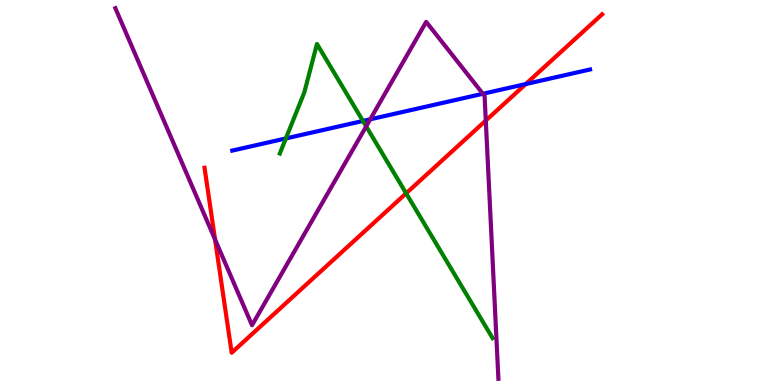[{'lines': ['blue', 'red'], 'intersections': [{'x': 6.78, 'y': 7.82}]}, {'lines': ['green', 'red'], 'intersections': [{'x': 5.24, 'y': 4.98}]}, {'lines': ['purple', 'red'], 'intersections': [{'x': 2.77, 'y': 3.78}, {'x': 6.27, 'y': 6.87}]}, {'lines': ['blue', 'green'], 'intersections': [{'x': 3.69, 'y': 6.4}, {'x': 4.68, 'y': 6.86}]}, {'lines': ['blue', 'purple'], 'intersections': [{'x': 4.78, 'y': 6.9}, {'x': 6.23, 'y': 7.56}]}, {'lines': ['green', 'purple'], 'intersections': [{'x': 4.72, 'y': 6.72}]}]